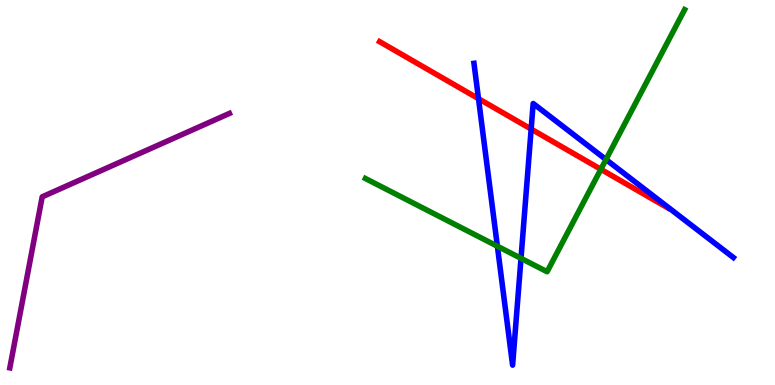[{'lines': ['blue', 'red'], 'intersections': [{'x': 6.17, 'y': 7.44}, {'x': 6.85, 'y': 6.65}]}, {'lines': ['green', 'red'], 'intersections': [{'x': 7.75, 'y': 5.6}]}, {'lines': ['purple', 'red'], 'intersections': []}, {'lines': ['blue', 'green'], 'intersections': [{'x': 6.42, 'y': 3.6}, {'x': 6.72, 'y': 3.29}, {'x': 7.82, 'y': 5.86}]}, {'lines': ['blue', 'purple'], 'intersections': []}, {'lines': ['green', 'purple'], 'intersections': []}]